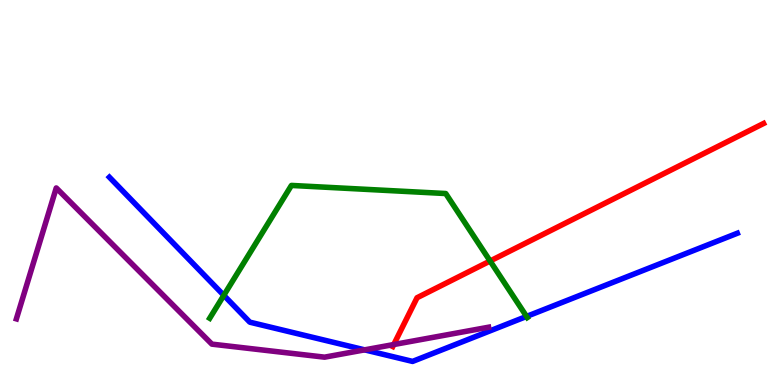[{'lines': ['blue', 'red'], 'intersections': []}, {'lines': ['green', 'red'], 'intersections': [{'x': 6.32, 'y': 3.22}]}, {'lines': ['purple', 'red'], 'intersections': [{'x': 5.08, 'y': 1.05}]}, {'lines': ['blue', 'green'], 'intersections': [{'x': 2.89, 'y': 2.33}, {'x': 6.79, 'y': 1.78}]}, {'lines': ['blue', 'purple'], 'intersections': [{'x': 4.71, 'y': 0.913}]}, {'lines': ['green', 'purple'], 'intersections': []}]